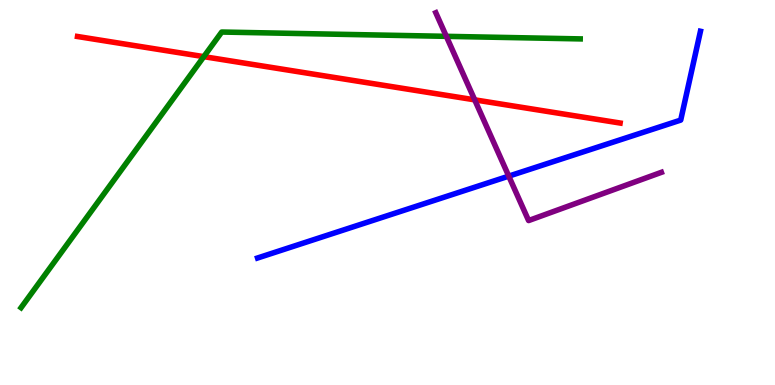[{'lines': ['blue', 'red'], 'intersections': []}, {'lines': ['green', 'red'], 'intersections': [{'x': 2.63, 'y': 8.53}]}, {'lines': ['purple', 'red'], 'intersections': [{'x': 6.13, 'y': 7.41}]}, {'lines': ['blue', 'green'], 'intersections': []}, {'lines': ['blue', 'purple'], 'intersections': [{'x': 6.56, 'y': 5.43}]}, {'lines': ['green', 'purple'], 'intersections': [{'x': 5.76, 'y': 9.06}]}]